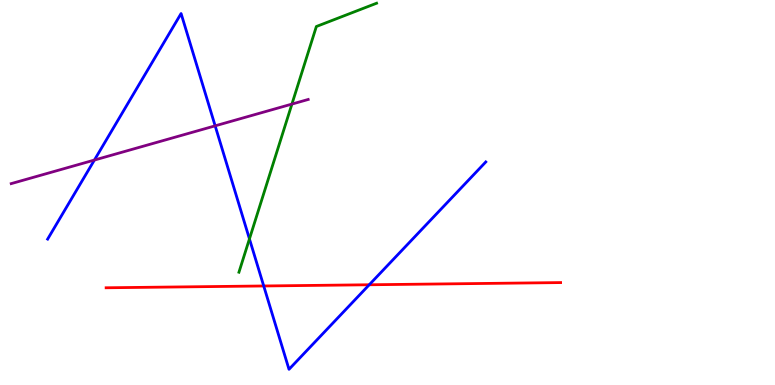[{'lines': ['blue', 'red'], 'intersections': [{'x': 3.4, 'y': 2.57}, {'x': 4.76, 'y': 2.6}]}, {'lines': ['green', 'red'], 'intersections': []}, {'lines': ['purple', 'red'], 'intersections': []}, {'lines': ['blue', 'green'], 'intersections': [{'x': 3.22, 'y': 3.79}]}, {'lines': ['blue', 'purple'], 'intersections': [{'x': 1.22, 'y': 5.84}, {'x': 2.78, 'y': 6.73}]}, {'lines': ['green', 'purple'], 'intersections': [{'x': 3.77, 'y': 7.3}]}]